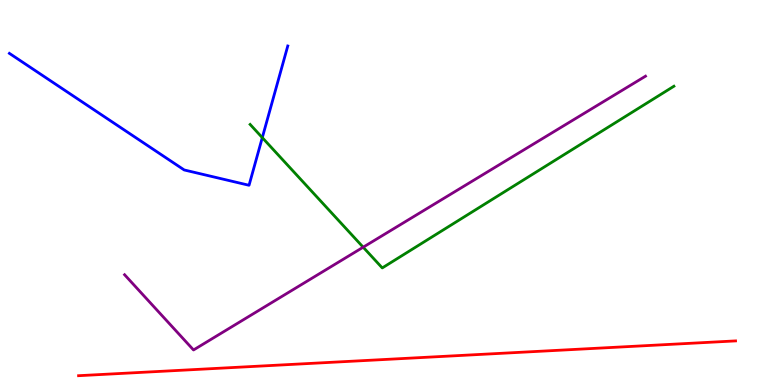[{'lines': ['blue', 'red'], 'intersections': []}, {'lines': ['green', 'red'], 'intersections': []}, {'lines': ['purple', 'red'], 'intersections': []}, {'lines': ['blue', 'green'], 'intersections': [{'x': 3.38, 'y': 6.43}]}, {'lines': ['blue', 'purple'], 'intersections': []}, {'lines': ['green', 'purple'], 'intersections': [{'x': 4.69, 'y': 3.58}]}]